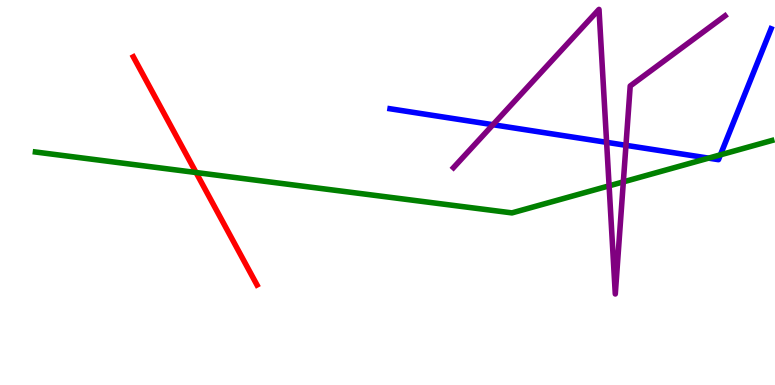[{'lines': ['blue', 'red'], 'intersections': []}, {'lines': ['green', 'red'], 'intersections': [{'x': 2.53, 'y': 5.52}]}, {'lines': ['purple', 'red'], 'intersections': []}, {'lines': ['blue', 'green'], 'intersections': [{'x': 9.14, 'y': 5.89}, {'x': 9.3, 'y': 5.98}]}, {'lines': ['blue', 'purple'], 'intersections': [{'x': 6.36, 'y': 6.76}, {'x': 7.83, 'y': 6.3}, {'x': 8.08, 'y': 6.23}]}, {'lines': ['green', 'purple'], 'intersections': [{'x': 7.86, 'y': 5.17}, {'x': 8.04, 'y': 5.28}]}]